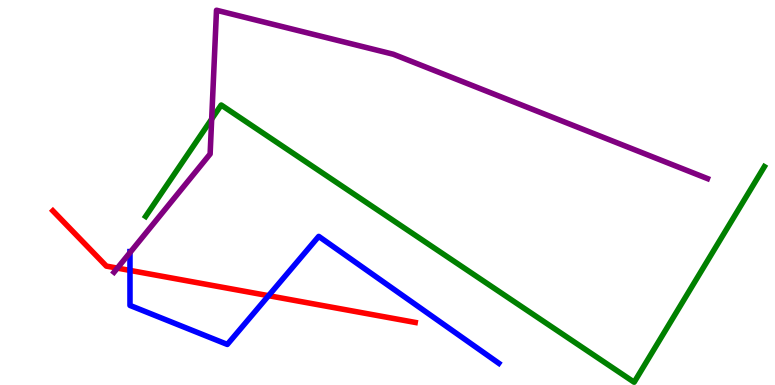[{'lines': ['blue', 'red'], 'intersections': [{'x': 1.68, 'y': 2.98}, {'x': 3.47, 'y': 2.32}]}, {'lines': ['green', 'red'], 'intersections': []}, {'lines': ['purple', 'red'], 'intersections': [{'x': 1.51, 'y': 3.04}]}, {'lines': ['blue', 'green'], 'intersections': []}, {'lines': ['blue', 'purple'], 'intersections': [{'x': 1.68, 'y': 3.44}]}, {'lines': ['green', 'purple'], 'intersections': [{'x': 2.73, 'y': 6.91}]}]